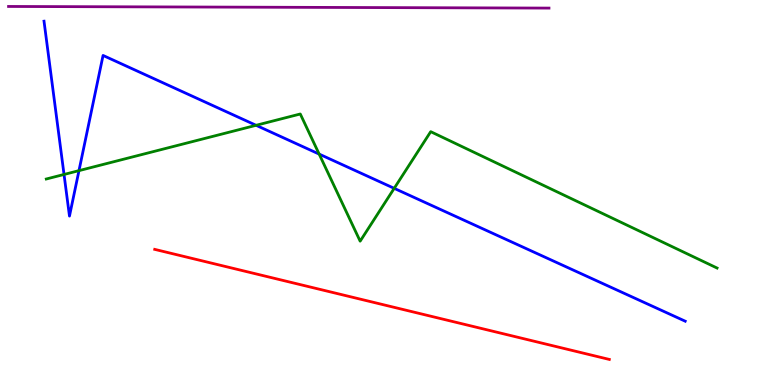[{'lines': ['blue', 'red'], 'intersections': []}, {'lines': ['green', 'red'], 'intersections': []}, {'lines': ['purple', 'red'], 'intersections': []}, {'lines': ['blue', 'green'], 'intersections': [{'x': 0.826, 'y': 5.47}, {'x': 1.02, 'y': 5.57}, {'x': 3.3, 'y': 6.75}, {'x': 4.12, 'y': 6.0}, {'x': 5.09, 'y': 5.11}]}, {'lines': ['blue', 'purple'], 'intersections': []}, {'lines': ['green', 'purple'], 'intersections': []}]